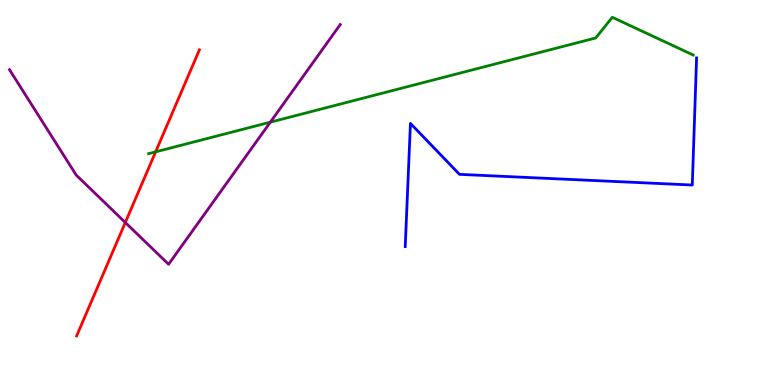[{'lines': ['blue', 'red'], 'intersections': []}, {'lines': ['green', 'red'], 'intersections': [{'x': 2.01, 'y': 6.06}]}, {'lines': ['purple', 'red'], 'intersections': [{'x': 1.62, 'y': 4.22}]}, {'lines': ['blue', 'green'], 'intersections': []}, {'lines': ['blue', 'purple'], 'intersections': []}, {'lines': ['green', 'purple'], 'intersections': [{'x': 3.49, 'y': 6.83}]}]